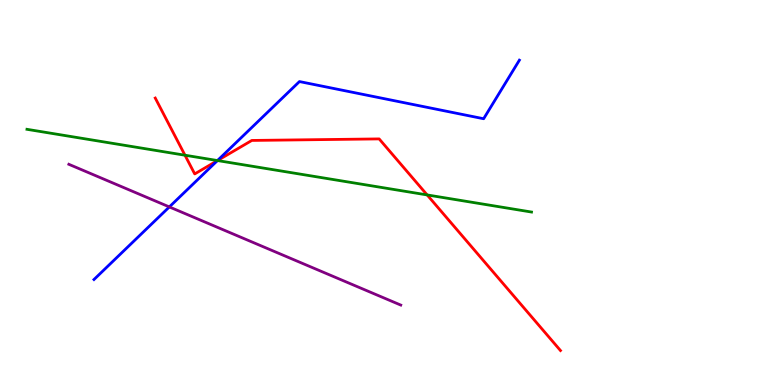[{'lines': ['blue', 'red'], 'intersections': [{'x': 2.81, 'y': 5.83}]}, {'lines': ['green', 'red'], 'intersections': [{'x': 2.39, 'y': 5.97}, {'x': 2.81, 'y': 5.83}, {'x': 5.51, 'y': 4.94}]}, {'lines': ['purple', 'red'], 'intersections': []}, {'lines': ['blue', 'green'], 'intersections': [{'x': 2.81, 'y': 5.83}]}, {'lines': ['blue', 'purple'], 'intersections': [{'x': 2.19, 'y': 4.63}]}, {'lines': ['green', 'purple'], 'intersections': []}]